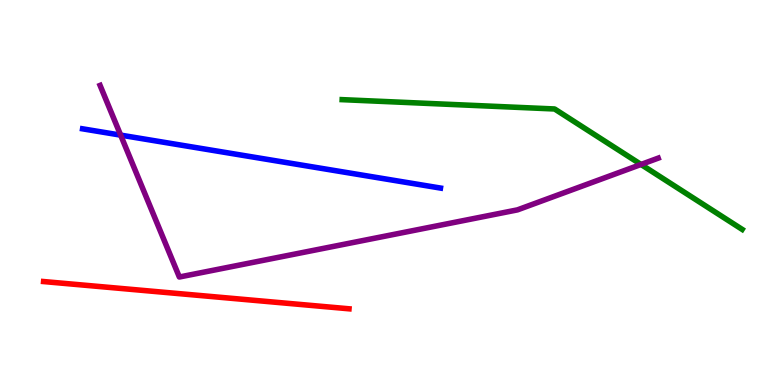[{'lines': ['blue', 'red'], 'intersections': []}, {'lines': ['green', 'red'], 'intersections': []}, {'lines': ['purple', 'red'], 'intersections': []}, {'lines': ['blue', 'green'], 'intersections': []}, {'lines': ['blue', 'purple'], 'intersections': [{'x': 1.56, 'y': 6.49}]}, {'lines': ['green', 'purple'], 'intersections': [{'x': 8.27, 'y': 5.73}]}]